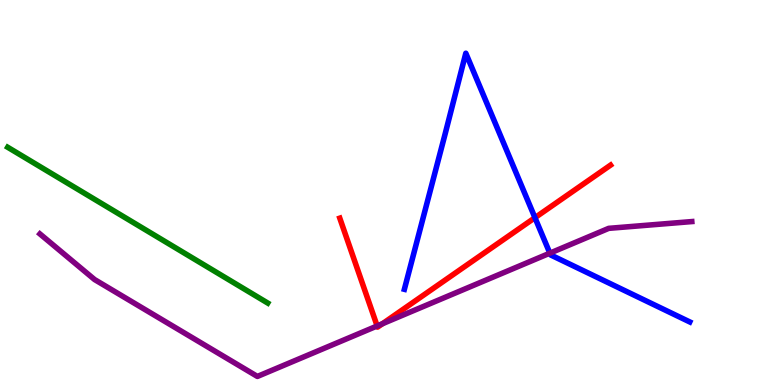[{'lines': ['blue', 'red'], 'intersections': [{'x': 6.9, 'y': 4.35}]}, {'lines': ['green', 'red'], 'intersections': []}, {'lines': ['purple', 'red'], 'intersections': [{'x': 4.87, 'y': 1.53}, {'x': 4.93, 'y': 1.59}]}, {'lines': ['blue', 'green'], 'intersections': []}, {'lines': ['blue', 'purple'], 'intersections': [{'x': 7.1, 'y': 3.42}]}, {'lines': ['green', 'purple'], 'intersections': []}]